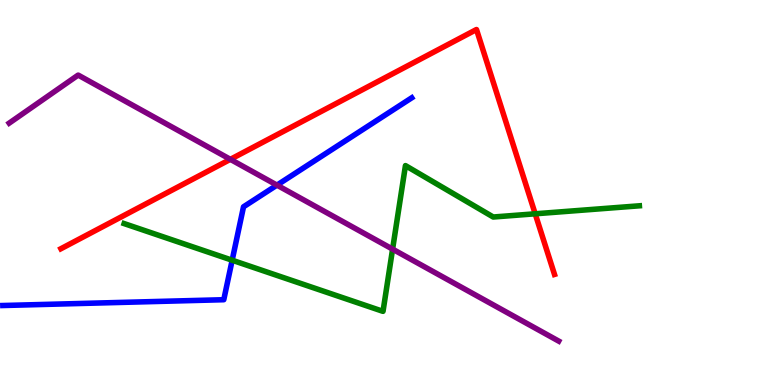[{'lines': ['blue', 'red'], 'intersections': []}, {'lines': ['green', 'red'], 'intersections': [{'x': 6.91, 'y': 4.45}]}, {'lines': ['purple', 'red'], 'intersections': [{'x': 2.97, 'y': 5.86}]}, {'lines': ['blue', 'green'], 'intersections': [{'x': 3.0, 'y': 3.24}]}, {'lines': ['blue', 'purple'], 'intersections': [{'x': 3.57, 'y': 5.19}]}, {'lines': ['green', 'purple'], 'intersections': [{'x': 5.07, 'y': 3.53}]}]